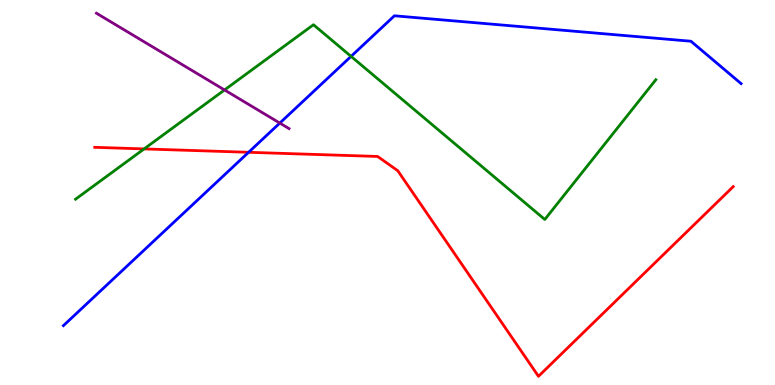[{'lines': ['blue', 'red'], 'intersections': [{'x': 3.21, 'y': 6.04}]}, {'lines': ['green', 'red'], 'intersections': [{'x': 1.86, 'y': 6.13}]}, {'lines': ['purple', 'red'], 'intersections': []}, {'lines': ['blue', 'green'], 'intersections': [{'x': 4.53, 'y': 8.54}]}, {'lines': ['blue', 'purple'], 'intersections': [{'x': 3.61, 'y': 6.8}]}, {'lines': ['green', 'purple'], 'intersections': [{'x': 2.9, 'y': 7.66}]}]